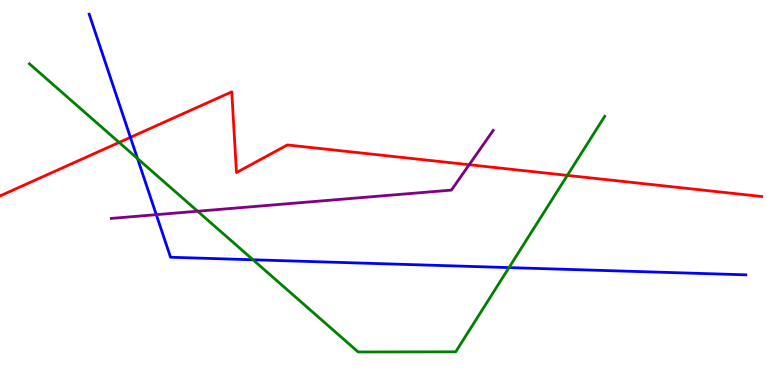[{'lines': ['blue', 'red'], 'intersections': [{'x': 1.68, 'y': 6.43}]}, {'lines': ['green', 'red'], 'intersections': [{'x': 1.54, 'y': 6.3}, {'x': 7.32, 'y': 5.44}]}, {'lines': ['purple', 'red'], 'intersections': [{'x': 6.05, 'y': 5.72}]}, {'lines': ['blue', 'green'], 'intersections': [{'x': 1.77, 'y': 5.88}, {'x': 3.26, 'y': 3.25}, {'x': 6.57, 'y': 3.05}]}, {'lines': ['blue', 'purple'], 'intersections': [{'x': 2.02, 'y': 4.42}]}, {'lines': ['green', 'purple'], 'intersections': [{'x': 2.55, 'y': 4.51}]}]